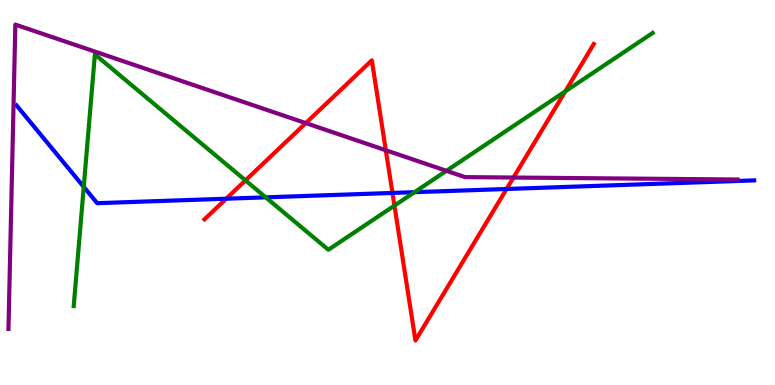[{'lines': ['blue', 'red'], 'intersections': [{'x': 2.92, 'y': 4.84}, {'x': 5.06, 'y': 4.99}, {'x': 6.54, 'y': 5.09}]}, {'lines': ['green', 'red'], 'intersections': [{'x': 3.17, 'y': 5.31}, {'x': 5.09, 'y': 4.66}, {'x': 7.29, 'y': 7.63}]}, {'lines': ['purple', 'red'], 'intersections': [{'x': 3.95, 'y': 6.8}, {'x': 4.98, 'y': 6.1}, {'x': 6.63, 'y': 5.39}]}, {'lines': ['blue', 'green'], 'intersections': [{'x': 1.08, 'y': 5.15}, {'x': 3.43, 'y': 4.87}, {'x': 5.35, 'y': 5.01}]}, {'lines': ['blue', 'purple'], 'intersections': []}, {'lines': ['green', 'purple'], 'intersections': [{'x': 5.76, 'y': 5.56}]}]